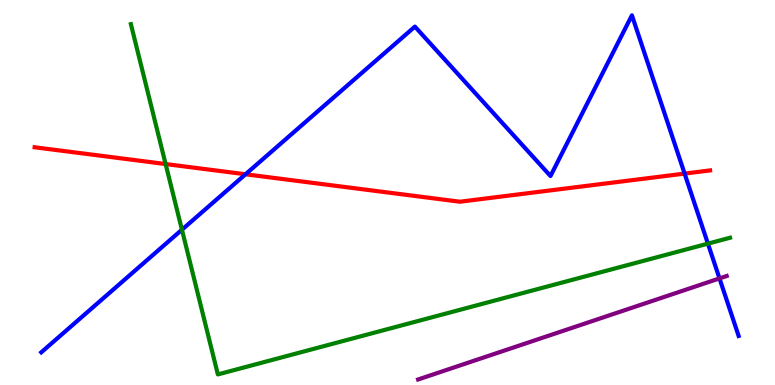[{'lines': ['blue', 'red'], 'intersections': [{'x': 3.17, 'y': 5.47}, {'x': 8.83, 'y': 5.49}]}, {'lines': ['green', 'red'], 'intersections': [{'x': 2.14, 'y': 5.74}]}, {'lines': ['purple', 'red'], 'intersections': []}, {'lines': ['blue', 'green'], 'intersections': [{'x': 2.35, 'y': 4.03}, {'x': 9.13, 'y': 3.67}]}, {'lines': ['blue', 'purple'], 'intersections': [{'x': 9.28, 'y': 2.77}]}, {'lines': ['green', 'purple'], 'intersections': []}]